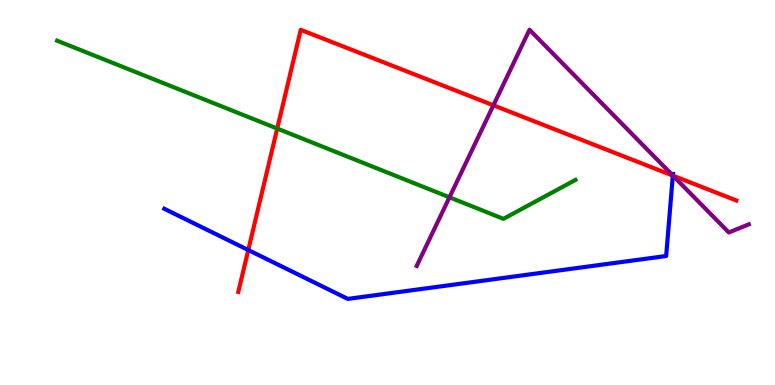[{'lines': ['blue', 'red'], 'intersections': [{'x': 3.2, 'y': 3.51}, {'x': 8.68, 'y': 5.44}]}, {'lines': ['green', 'red'], 'intersections': [{'x': 3.58, 'y': 6.66}]}, {'lines': ['purple', 'red'], 'intersections': [{'x': 6.37, 'y': 7.26}, {'x': 8.68, 'y': 5.44}]}, {'lines': ['blue', 'green'], 'intersections': []}, {'lines': ['blue', 'purple'], 'intersections': [{'x': 8.68, 'y': 5.44}]}, {'lines': ['green', 'purple'], 'intersections': [{'x': 5.8, 'y': 4.88}]}]